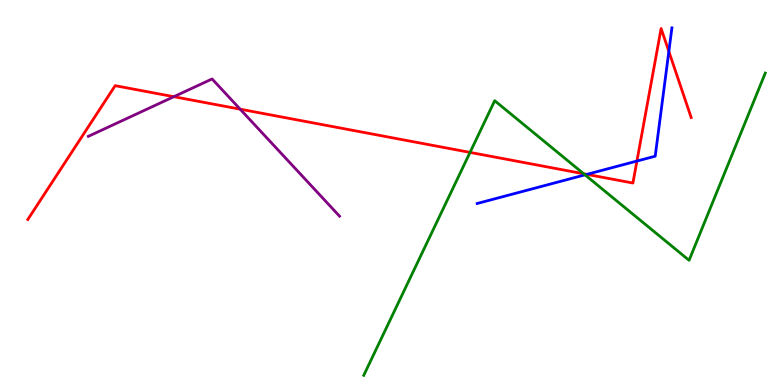[{'lines': ['blue', 'red'], 'intersections': [{'x': 7.57, 'y': 5.47}, {'x': 8.22, 'y': 5.82}, {'x': 8.63, 'y': 8.66}]}, {'lines': ['green', 'red'], 'intersections': [{'x': 6.07, 'y': 6.04}, {'x': 7.53, 'y': 5.49}]}, {'lines': ['purple', 'red'], 'intersections': [{'x': 2.24, 'y': 7.49}, {'x': 3.1, 'y': 7.16}]}, {'lines': ['blue', 'green'], 'intersections': [{'x': 7.55, 'y': 5.46}]}, {'lines': ['blue', 'purple'], 'intersections': []}, {'lines': ['green', 'purple'], 'intersections': []}]